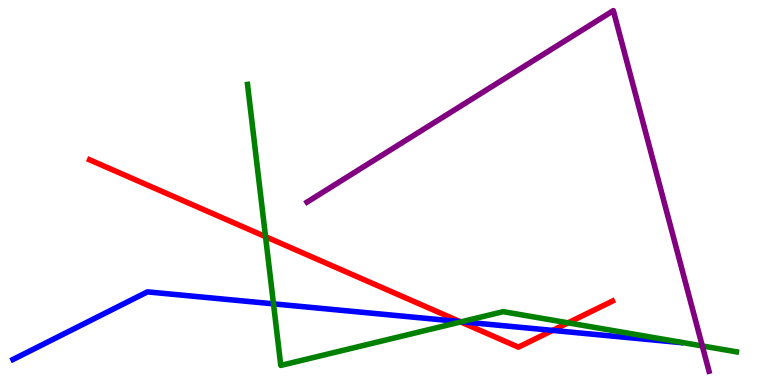[{'lines': ['blue', 'red'], 'intersections': [{'x': 5.93, 'y': 1.65}, {'x': 7.13, 'y': 1.42}]}, {'lines': ['green', 'red'], 'intersections': [{'x': 3.43, 'y': 3.85}, {'x': 5.94, 'y': 1.64}, {'x': 7.33, 'y': 1.61}]}, {'lines': ['purple', 'red'], 'intersections': []}, {'lines': ['blue', 'green'], 'intersections': [{'x': 3.53, 'y': 2.11}, {'x': 5.96, 'y': 1.64}]}, {'lines': ['blue', 'purple'], 'intersections': []}, {'lines': ['green', 'purple'], 'intersections': [{'x': 9.06, 'y': 1.01}]}]